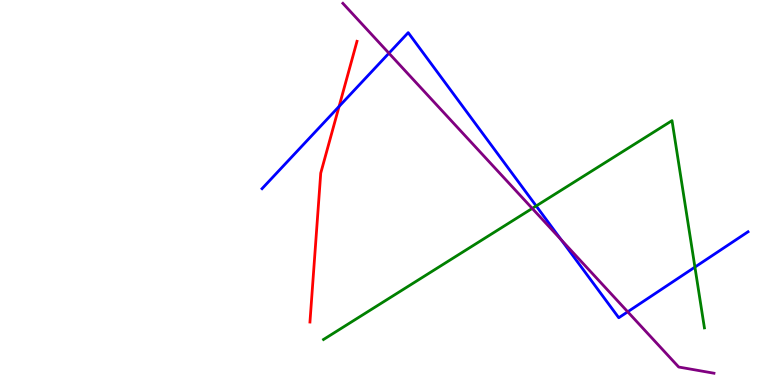[{'lines': ['blue', 'red'], 'intersections': [{'x': 4.38, 'y': 7.24}]}, {'lines': ['green', 'red'], 'intersections': []}, {'lines': ['purple', 'red'], 'intersections': []}, {'lines': ['blue', 'green'], 'intersections': [{'x': 6.92, 'y': 4.65}, {'x': 8.97, 'y': 3.06}]}, {'lines': ['blue', 'purple'], 'intersections': [{'x': 5.02, 'y': 8.62}, {'x': 7.24, 'y': 3.78}, {'x': 8.1, 'y': 1.9}]}, {'lines': ['green', 'purple'], 'intersections': [{'x': 6.87, 'y': 4.59}]}]